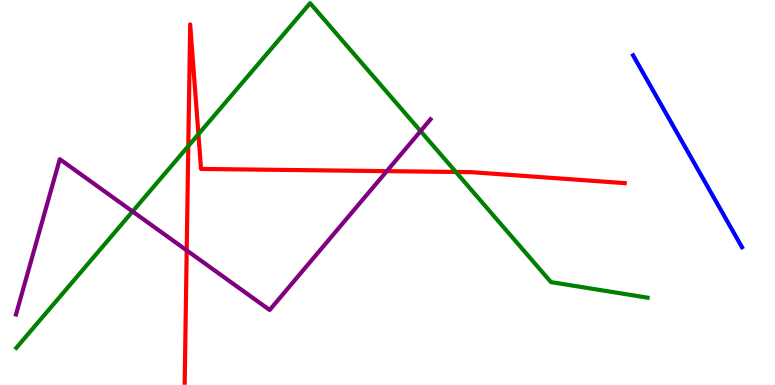[{'lines': ['blue', 'red'], 'intersections': []}, {'lines': ['green', 'red'], 'intersections': [{'x': 2.43, 'y': 6.21}, {'x': 2.56, 'y': 6.51}, {'x': 5.88, 'y': 5.53}]}, {'lines': ['purple', 'red'], 'intersections': [{'x': 2.41, 'y': 3.5}, {'x': 4.99, 'y': 5.55}]}, {'lines': ['blue', 'green'], 'intersections': []}, {'lines': ['blue', 'purple'], 'intersections': []}, {'lines': ['green', 'purple'], 'intersections': [{'x': 1.71, 'y': 4.51}, {'x': 5.43, 'y': 6.59}]}]